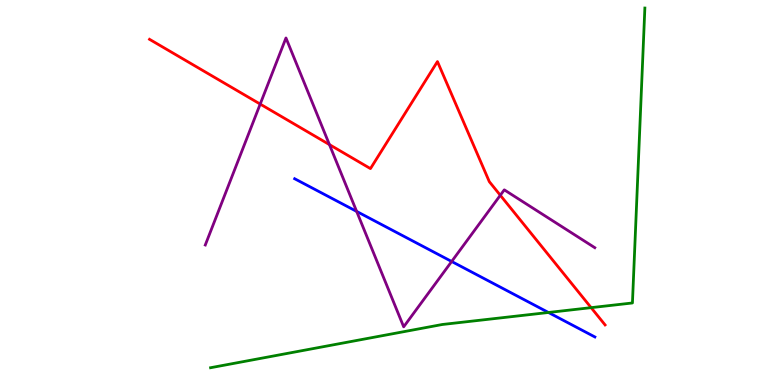[{'lines': ['blue', 'red'], 'intersections': []}, {'lines': ['green', 'red'], 'intersections': [{'x': 7.63, 'y': 2.01}]}, {'lines': ['purple', 'red'], 'intersections': [{'x': 3.36, 'y': 7.3}, {'x': 4.25, 'y': 6.24}, {'x': 6.46, 'y': 4.93}]}, {'lines': ['blue', 'green'], 'intersections': [{'x': 7.08, 'y': 1.88}]}, {'lines': ['blue', 'purple'], 'intersections': [{'x': 4.6, 'y': 4.51}, {'x': 5.83, 'y': 3.21}]}, {'lines': ['green', 'purple'], 'intersections': []}]